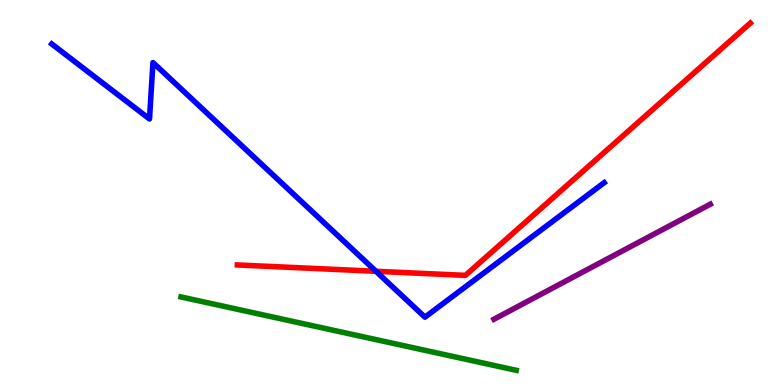[{'lines': ['blue', 'red'], 'intersections': [{'x': 4.85, 'y': 2.95}]}, {'lines': ['green', 'red'], 'intersections': []}, {'lines': ['purple', 'red'], 'intersections': []}, {'lines': ['blue', 'green'], 'intersections': []}, {'lines': ['blue', 'purple'], 'intersections': []}, {'lines': ['green', 'purple'], 'intersections': []}]